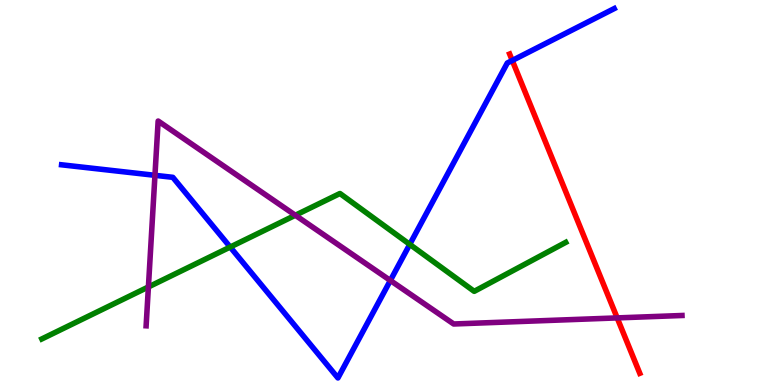[{'lines': ['blue', 'red'], 'intersections': [{'x': 6.61, 'y': 8.43}]}, {'lines': ['green', 'red'], 'intersections': []}, {'lines': ['purple', 'red'], 'intersections': [{'x': 7.96, 'y': 1.74}]}, {'lines': ['blue', 'green'], 'intersections': [{'x': 2.97, 'y': 3.58}, {'x': 5.29, 'y': 3.65}]}, {'lines': ['blue', 'purple'], 'intersections': [{'x': 2.0, 'y': 5.45}, {'x': 5.04, 'y': 2.71}]}, {'lines': ['green', 'purple'], 'intersections': [{'x': 1.91, 'y': 2.55}, {'x': 3.81, 'y': 4.41}]}]